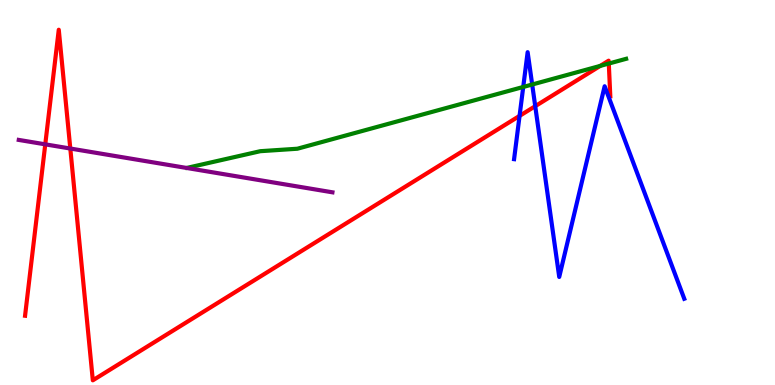[{'lines': ['blue', 'red'], 'intersections': [{'x': 6.7, 'y': 6.99}, {'x': 6.91, 'y': 7.24}]}, {'lines': ['green', 'red'], 'intersections': [{'x': 7.75, 'y': 8.29}, {'x': 7.86, 'y': 8.35}]}, {'lines': ['purple', 'red'], 'intersections': [{'x': 0.584, 'y': 6.25}, {'x': 0.907, 'y': 6.14}]}, {'lines': ['blue', 'green'], 'intersections': [{'x': 6.75, 'y': 7.74}, {'x': 6.87, 'y': 7.8}]}, {'lines': ['blue', 'purple'], 'intersections': []}, {'lines': ['green', 'purple'], 'intersections': []}]